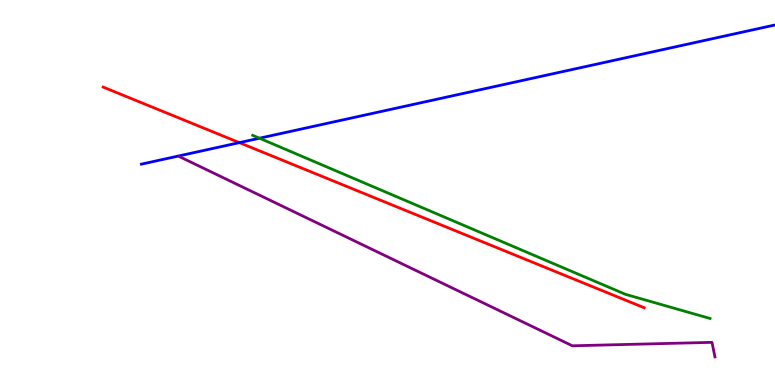[{'lines': ['blue', 'red'], 'intersections': [{'x': 3.09, 'y': 6.3}]}, {'lines': ['green', 'red'], 'intersections': []}, {'lines': ['purple', 'red'], 'intersections': []}, {'lines': ['blue', 'green'], 'intersections': [{'x': 3.35, 'y': 6.41}]}, {'lines': ['blue', 'purple'], 'intersections': []}, {'lines': ['green', 'purple'], 'intersections': []}]